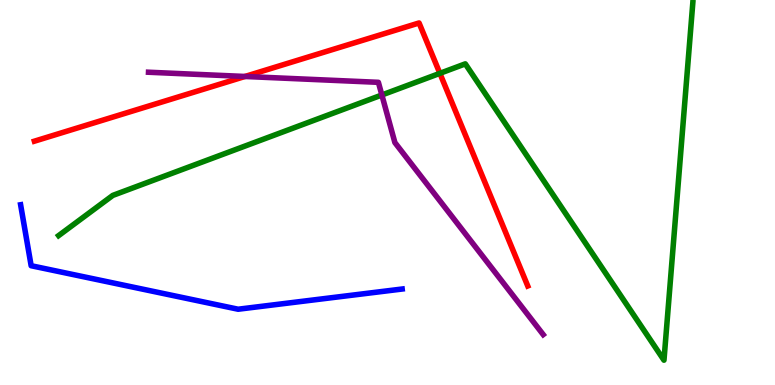[{'lines': ['blue', 'red'], 'intersections': []}, {'lines': ['green', 'red'], 'intersections': [{'x': 5.68, 'y': 8.1}]}, {'lines': ['purple', 'red'], 'intersections': [{'x': 3.16, 'y': 8.01}]}, {'lines': ['blue', 'green'], 'intersections': []}, {'lines': ['blue', 'purple'], 'intersections': []}, {'lines': ['green', 'purple'], 'intersections': [{'x': 4.93, 'y': 7.53}]}]